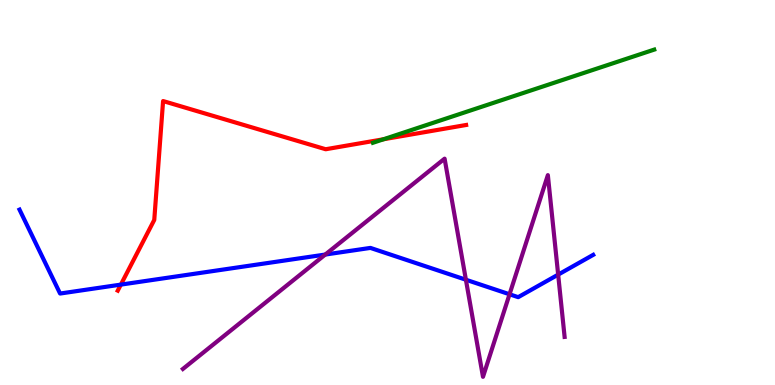[{'lines': ['blue', 'red'], 'intersections': [{'x': 1.56, 'y': 2.61}]}, {'lines': ['green', 'red'], 'intersections': [{'x': 4.95, 'y': 6.38}]}, {'lines': ['purple', 'red'], 'intersections': []}, {'lines': ['blue', 'green'], 'intersections': []}, {'lines': ['blue', 'purple'], 'intersections': [{'x': 4.2, 'y': 3.39}, {'x': 6.01, 'y': 2.73}, {'x': 6.57, 'y': 2.36}, {'x': 7.2, 'y': 2.87}]}, {'lines': ['green', 'purple'], 'intersections': []}]